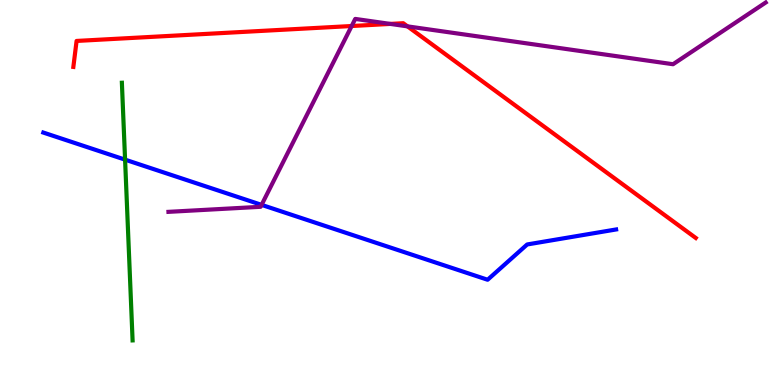[{'lines': ['blue', 'red'], 'intersections': []}, {'lines': ['green', 'red'], 'intersections': []}, {'lines': ['purple', 'red'], 'intersections': [{'x': 4.54, 'y': 9.32}, {'x': 5.04, 'y': 9.38}, {'x': 5.26, 'y': 9.32}]}, {'lines': ['blue', 'green'], 'intersections': [{'x': 1.61, 'y': 5.85}]}, {'lines': ['blue', 'purple'], 'intersections': [{'x': 3.38, 'y': 4.68}]}, {'lines': ['green', 'purple'], 'intersections': []}]